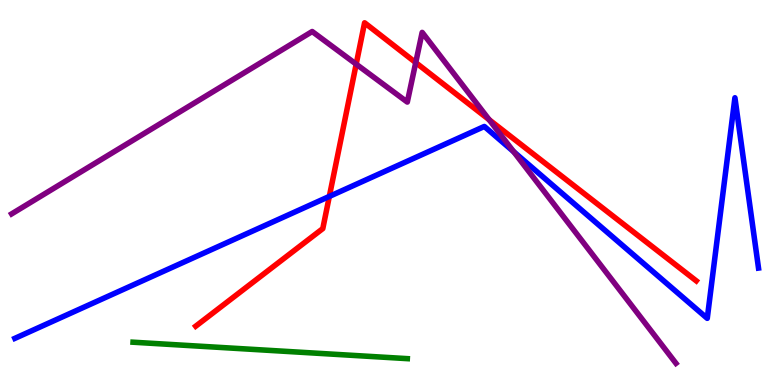[{'lines': ['blue', 'red'], 'intersections': [{'x': 4.25, 'y': 4.9}]}, {'lines': ['green', 'red'], 'intersections': []}, {'lines': ['purple', 'red'], 'intersections': [{'x': 4.6, 'y': 8.33}, {'x': 5.36, 'y': 8.37}, {'x': 6.31, 'y': 6.89}]}, {'lines': ['blue', 'green'], 'intersections': []}, {'lines': ['blue', 'purple'], 'intersections': [{'x': 6.63, 'y': 6.06}]}, {'lines': ['green', 'purple'], 'intersections': []}]